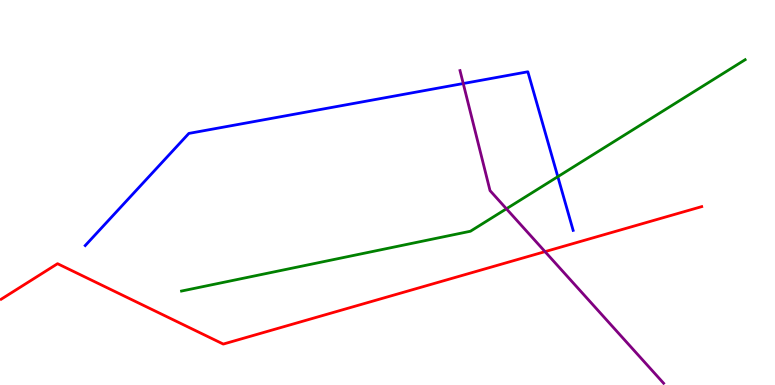[{'lines': ['blue', 'red'], 'intersections': []}, {'lines': ['green', 'red'], 'intersections': []}, {'lines': ['purple', 'red'], 'intersections': [{'x': 7.03, 'y': 3.46}]}, {'lines': ['blue', 'green'], 'intersections': [{'x': 7.2, 'y': 5.41}]}, {'lines': ['blue', 'purple'], 'intersections': [{'x': 5.98, 'y': 7.83}]}, {'lines': ['green', 'purple'], 'intersections': [{'x': 6.53, 'y': 4.58}]}]